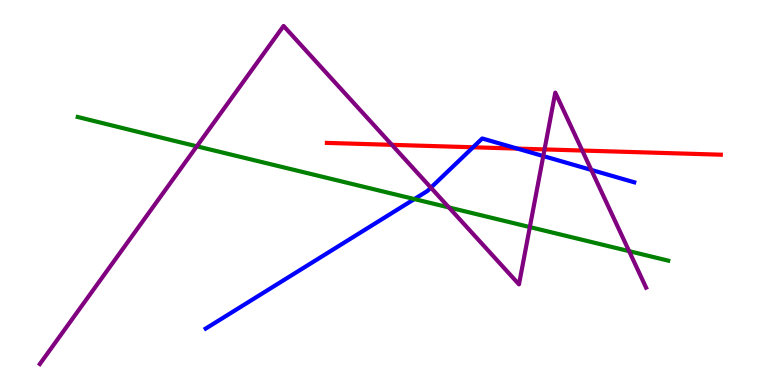[{'lines': ['blue', 'red'], 'intersections': [{'x': 6.1, 'y': 6.17}, {'x': 6.68, 'y': 6.14}]}, {'lines': ['green', 'red'], 'intersections': []}, {'lines': ['purple', 'red'], 'intersections': [{'x': 5.06, 'y': 6.24}, {'x': 7.03, 'y': 6.12}, {'x': 7.51, 'y': 6.09}]}, {'lines': ['blue', 'green'], 'intersections': [{'x': 5.35, 'y': 4.83}]}, {'lines': ['blue', 'purple'], 'intersections': [{'x': 5.56, 'y': 5.13}, {'x': 7.01, 'y': 5.95}, {'x': 7.63, 'y': 5.59}]}, {'lines': ['green', 'purple'], 'intersections': [{'x': 2.54, 'y': 6.2}, {'x': 5.79, 'y': 4.61}, {'x': 6.84, 'y': 4.1}, {'x': 8.12, 'y': 3.48}]}]